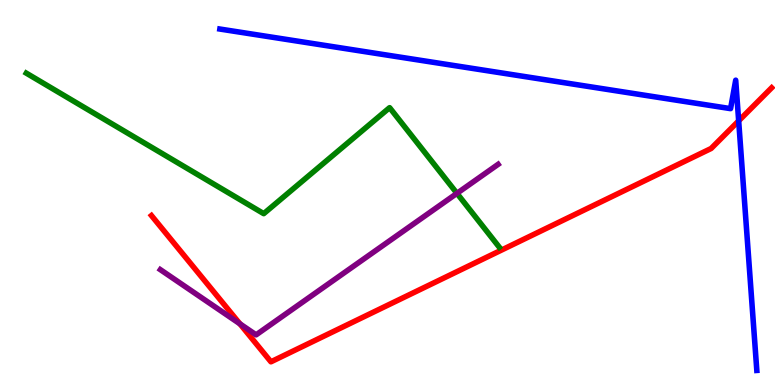[{'lines': ['blue', 'red'], 'intersections': [{'x': 9.53, 'y': 6.86}]}, {'lines': ['green', 'red'], 'intersections': []}, {'lines': ['purple', 'red'], 'intersections': [{'x': 3.1, 'y': 1.59}]}, {'lines': ['blue', 'green'], 'intersections': []}, {'lines': ['blue', 'purple'], 'intersections': []}, {'lines': ['green', 'purple'], 'intersections': [{'x': 5.9, 'y': 4.98}]}]